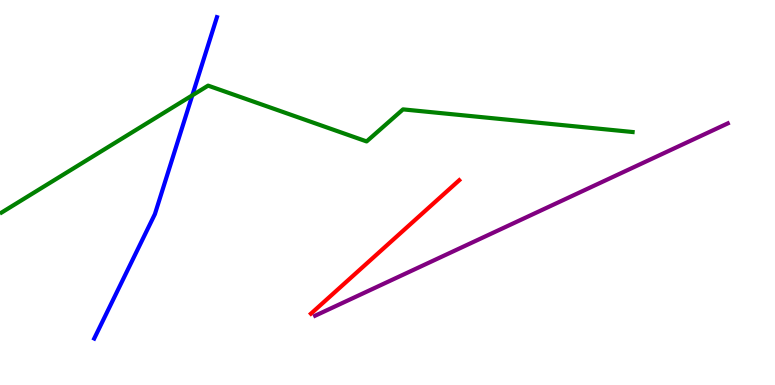[{'lines': ['blue', 'red'], 'intersections': []}, {'lines': ['green', 'red'], 'intersections': []}, {'lines': ['purple', 'red'], 'intersections': []}, {'lines': ['blue', 'green'], 'intersections': [{'x': 2.48, 'y': 7.52}]}, {'lines': ['blue', 'purple'], 'intersections': []}, {'lines': ['green', 'purple'], 'intersections': []}]